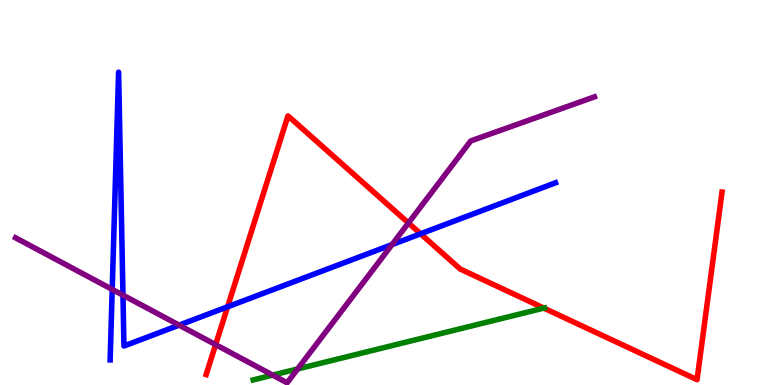[{'lines': ['blue', 'red'], 'intersections': [{'x': 2.94, 'y': 2.03}, {'x': 5.43, 'y': 3.93}]}, {'lines': ['green', 'red'], 'intersections': [{'x': 7.02, 'y': 2.0}]}, {'lines': ['purple', 'red'], 'intersections': [{'x': 2.78, 'y': 1.05}, {'x': 5.27, 'y': 4.21}]}, {'lines': ['blue', 'green'], 'intersections': []}, {'lines': ['blue', 'purple'], 'intersections': [{'x': 1.45, 'y': 2.48}, {'x': 1.59, 'y': 2.33}, {'x': 2.31, 'y': 1.55}, {'x': 5.06, 'y': 3.65}]}, {'lines': ['green', 'purple'], 'intersections': [{'x': 3.52, 'y': 0.257}, {'x': 3.84, 'y': 0.417}]}]